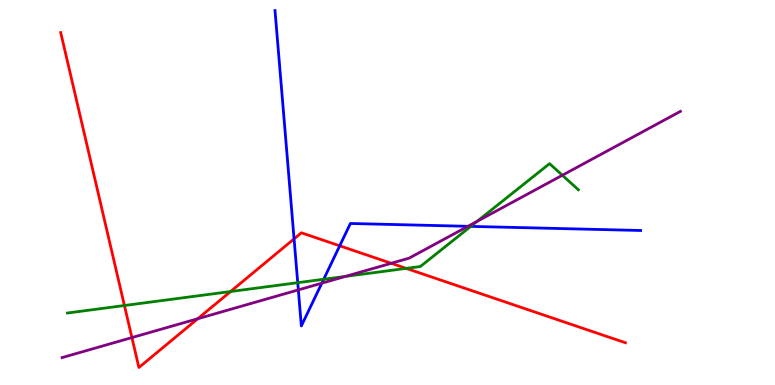[{'lines': ['blue', 'red'], 'intersections': [{'x': 3.79, 'y': 3.8}, {'x': 4.38, 'y': 3.62}]}, {'lines': ['green', 'red'], 'intersections': [{'x': 1.61, 'y': 2.06}, {'x': 2.97, 'y': 2.43}, {'x': 5.24, 'y': 3.03}]}, {'lines': ['purple', 'red'], 'intersections': [{'x': 1.7, 'y': 1.23}, {'x': 2.55, 'y': 1.72}, {'x': 5.05, 'y': 3.16}]}, {'lines': ['blue', 'green'], 'intersections': [{'x': 3.84, 'y': 2.66}, {'x': 4.18, 'y': 2.75}, {'x': 6.07, 'y': 4.12}]}, {'lines': ['blue', 'purple'], 'intersections': [{'x': 3.85, 'y': 2.47}, {'x': 4.15, 'y': 2.64}, {'x': 6.04, 'y': 4.12}]}, {'lines': ['green', 'purple'], 'intersections': [{'x': 4.46, 'y': 2.82}, {'x': 6.15, 'y': 4.25}, {'x': 7.26, 'y': 5.45}]}]